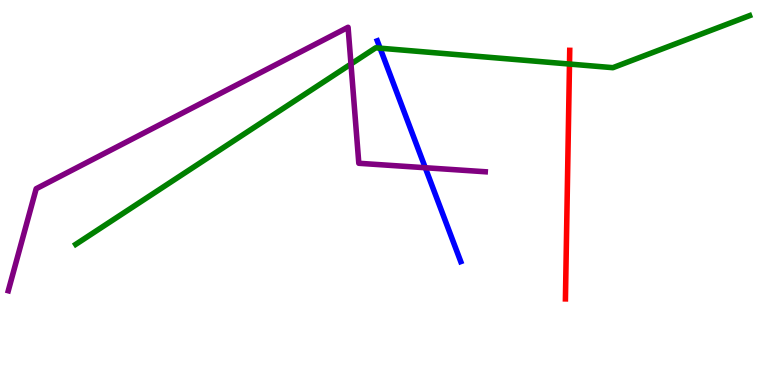[{'lines': ['blue', 'red'], 'intersections': []}, {'lines': ['green', 'red'], 'intersections': [{'x': 7.35, 'y': 8.34}]}, {'lines': ['purple', 'red'], 'intersections': []}, {'lines': ['blue', 'green'], 'intersections': [{'x': 4.9, 'y': 8.75}]}, {'lines': ['blue', 'purple'], 'intersections': [{'x': 5.49, 'y': 5.64}]}, {'lines': ['green', 'purple'], 'intersections': [{'x': 4.53, 'y': 8.34}]}]